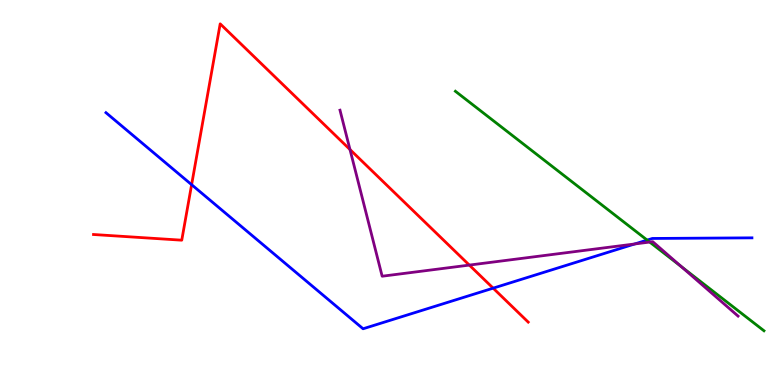[{'lines': ['blue', 'red'], 'intersections': [{'x': 2.47, 'y': 5.2}, {'x': 6.36, 'y': 2.52}]}, {'lines': ['green', 'red'], 'intersections': []}, {'lines': ['purple', 'red'], 'intersections': [{'x': 4.52, 'y': 6.12}, {'x': 6.06, 'y': 3.11}]}, {'lines': ['blue', 'green'], 'intersections': [{'x': 8.35, 'y': 3.76}]}, {'lines': ['blue', 'purple'], 'intersections': [{'x': 8.19, 'y': 3.66}]}, {'lines': ['green', 'purple'], 'intersections': [{'x': 8.38, 'y': 3.71}, {'x': 8.79, 'y': 3.08}]}]